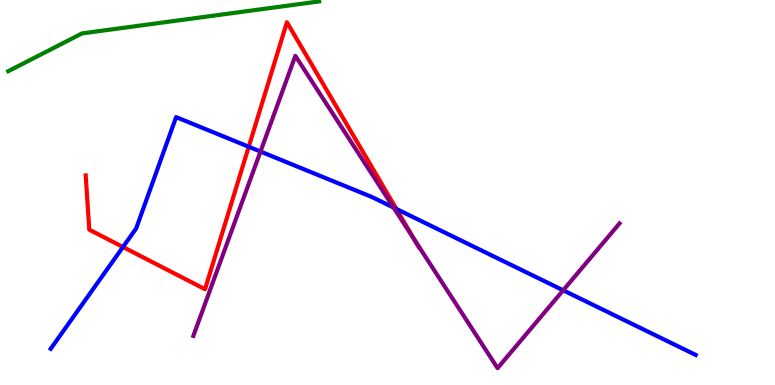[{'lines': ['blue', 'red'], 'intersections': [{'x': 1.59, 'y': 3.58}, {'x': 3.21, 'y': 6.19}, {'x': 5.11, 'y': 4.57}]}, {'lines': ['green', 'red'], 'intersections': []}, {'lines': ['purple', 'red'], 'intersections': [{'x': 5.35, 'y': 3.77}]}, {'lines': ['blue', 'green'], 'intersections': []}, {'lines': ['blue', 'purple'], 'intersections': [{'x': 3.36, 'y': 6.06}, {'x': 5.08, 'y': 4.61}, {'x': 7.27, 'y': 2.46}]}, {'lines': ['green', 'purple'], 'intersections': []}]